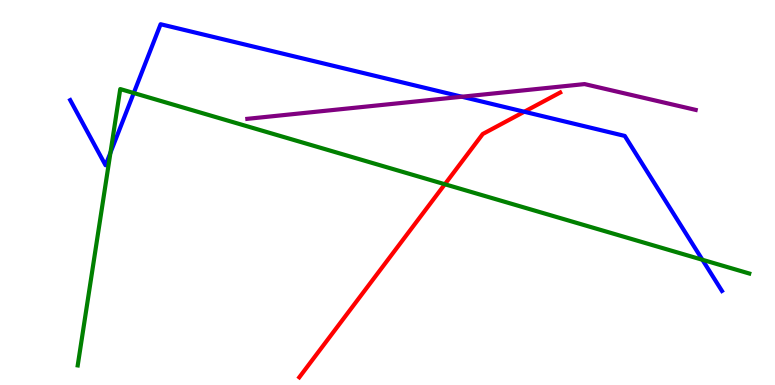[{'lines': ['blue', 'red'], 'intersections': [{'x': 6.76, 'y': 7.1}]}, {'lines': ['green', 'red'], 'intersections': [{'x': 5.74, 'y': 5.21}]}, {'lines': ['purple', 'red'], 'intersections': []}, {'lines': ['blue', 'green'], 'intersections': [{'x': 1.43, 'y': 6.03}, {'x': 1.73, 'y': 7.58}, {'x': 9.06, 'y': 3.25}]}, {'lines': ['blue', 'purple'], 'intersections': [{'x': 5.96, 'y': 7.49}]}, {'lines': ['green', 'purple'], 'intersections': []}]